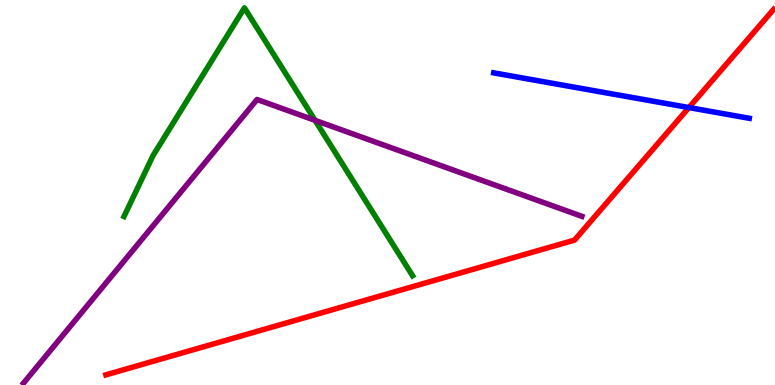[{'lines': ['blue', 'red'], 'intersections': [{'x': 8.89, 'y': 7.21}]}, {'lines': ['green', 'red'], 'intersections': []}, {'lines': ['purple', 'red'], 'intersections': []}, {'lines': ['blue', 'green'], 'intersections': []}, {'lines': ['blue', 'purple'], 'intersections': []}, {'lines': ['green', 'purple'], 'intersections': [{'x': 4.07, 'y': 6.87}]}]